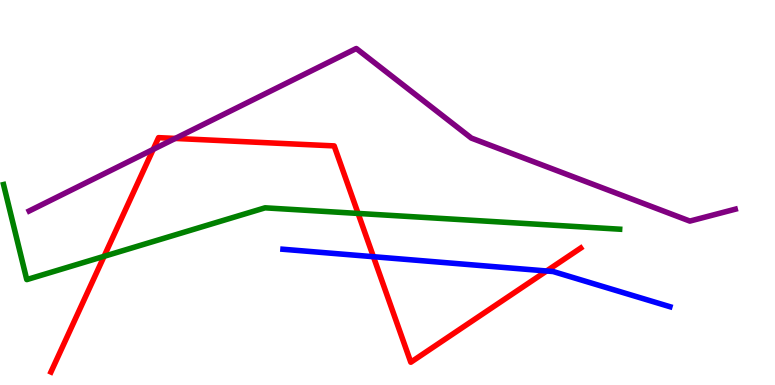[{'lines': ['blue', 'red'], 'intersections': [{'x': 4.82, 'y': 3.33}, {'x': 7.05, 'y': 2.96}]}, {'lines': ['green', 'red'], 'intersections': [{'x': 1.34, 'y': 3.34}, {'x': 4.62, 'y': 4.46}]}, {'lines': ['purple', 'red'], 'intersections': [{'x': 1.98, 'y': 6.12}, {'x': 2.26, 'y': 6.4}]}, {'lines': ['blue', 'green'], 'intersections': []}, {'lines': ['blue', 'purple'], 'intersections': []}, {'lines': ['green', 'purple'], 'intersections': []}]